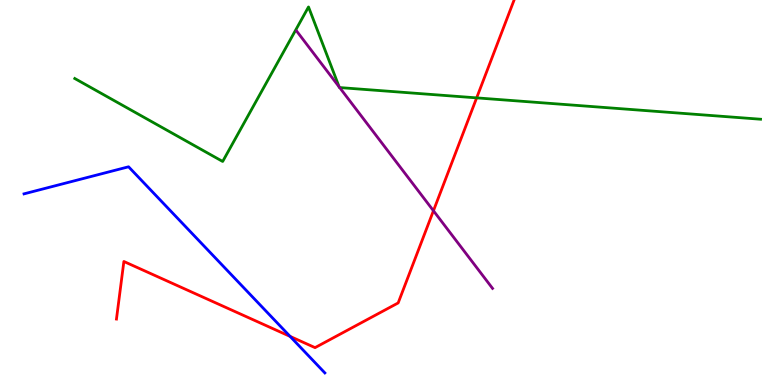[{'lines': ['blue', 'red'], 'intersections': [{'x': 3.74, 'y': 1.26}]}, {'lines': ['green', 'red'], 'intersections': [{'x': 6.15, 'y': 7.46}]}, {'lines': ['purple', 'red'], 'intersections': [{'x': 5.59, 'y': 4.53}]}, {'lines': ['blue', 'green'], 'intersections': []}, {'lines': ['blue', 'purple'], 'intersections': []}, {'lines': ['green', 'purple'], 'intersections': [{'x': 4.38, 'y': 7.74}, {'x': 4.38, 'y': 7.73}]}]